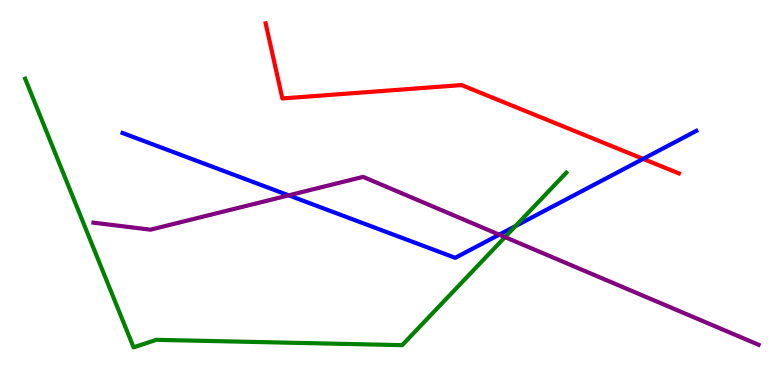[{'lines': ['blue', 'red'], 'intersections': [{'x': 8.3, 'y': 5.87}]}, {'lines': ['green', 'red'], 'intersections': []}, {'lines': ['purple', 'red'], 'intersections': []}, {'lines': ['blue', 'green'], 'intersections': [{'x': 6.65, 'y': 4.13}]}, {'lines': ['blue', 'purple'], 'intersections': [{'x': 3.73, 'y': 4.93}, {'x': 6.44, 'y': 3.9}]}, {'lines': ['green', 'purple'], 'intersections': [{'x': 6.52, 'y': 3.84}]}]